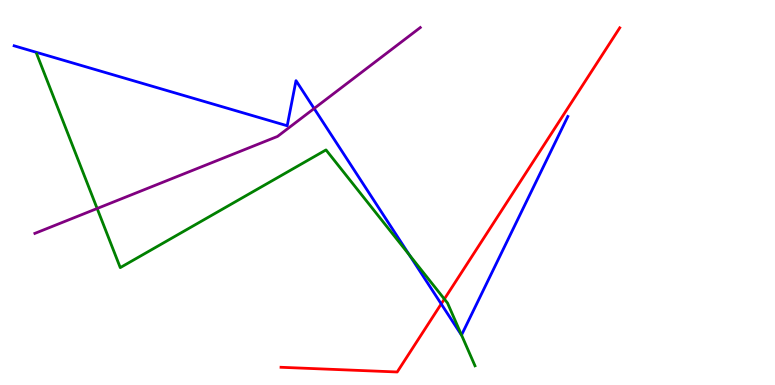[{'lines': ['blue', 'red'], 'intersections': [{'x': 5.69, 'y': 2.11}]}, {'lines': ['green', 'red'], 'intersections': [{'x': 5.73, 'y': 2.23}]}, {'lines': ['purple', 'red'], 'intersections': []}, {'lines': ['blue', 'green'], 'intersections': [{'x': 5.28, 'y': 3.38}, {'x': 5.96, 'y': 1.3}]}, {'lines': ['blue', 'purple'], 'intersections': [{'x': 4.05, 'y': 7.18}]}, {'lines': ['green', 'purple'], 'intersections': [{'x': 1.25, 'y': 4.58}]}]